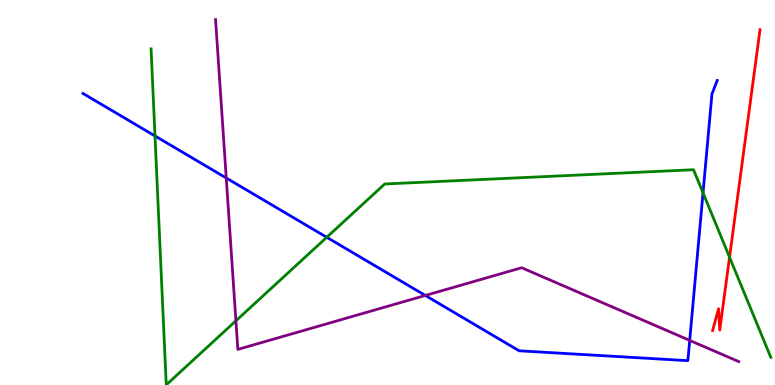[{'lines': ['blue', 'red'], 'intersections': []}, {'lines': ['green', 'red'], 'intersections': [{'x': 9.41, 'y': 3.32}]}, {'lines': ['purple', 'red'], 'intersections': []}, {'lines': ['blue', 'green'], 'intersections': [{'x': 2.0, 'y': 6.47}, {'x': 4.22, 'y': 3.84}, {'x': 9.07, 'y': 4.99}]}, {'lines': ['blue', 'purple'], 'intersections': [{'x': 2.92, 'y': 5.38}, {'x': 5.49, 'y': 2.33}, {'x': 8.9, 'y': 1.16}]}, {'lines': ['green', 'purple'], 'intersections': [{'x': 3.04, 'y': 1.67}]}]